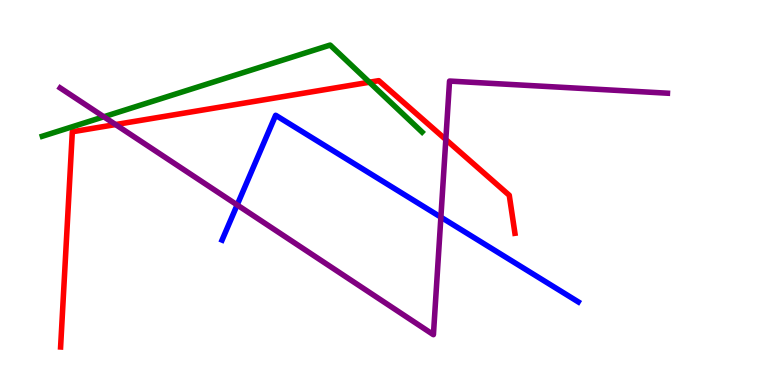[{'lines': ['blue', 'red'], 'intersections': []}, {'lines': ['green', 'red'], 'intersections': [{'x': 4.77, 'y': 7.86}]}, {'lines': ['purple', 'red'], 'intersections': [{'x': 1.49, 'y': 6.76}, {'x': 5.75, 'y': 6.38}]}, {'lines': ['blue', 'green'], 'intersections': []}, {'lines': ['blue', 'purple'], 'intersections': [{'x': 3.06, 'y': 4.68}, {'x': 5.69, 'y': 4.36}]}, {'lines': ['green', 'purple'], 'intersections': [{'x': 1.34, 'y': 6.97}]}]